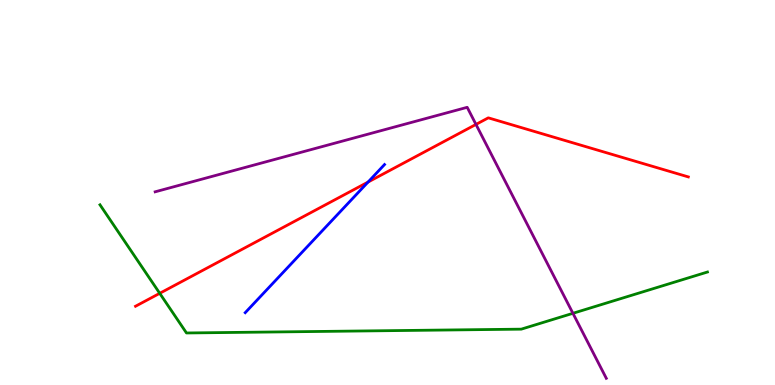[{'lines': ['blue', 'red'], 'intersections': [{'x': 4.75, 'y': 5.27}]}, {'lines': ['green', 'red'], 'intersections': [{'x': 2.06, 'y': 2.38}]}, {'lines': ['purple', 'red'], 'intersections': [{'x': 6.14, 'y': 6.77}]}, {'lines': ['blue', 'green'], 'intersections': []}, {'lines': ['blue', 'purple'], 'intersections': []}, {'lines': ['green', 'purple'], 'intersections': [{'x': 7.39, 'y': 1.86}]}]